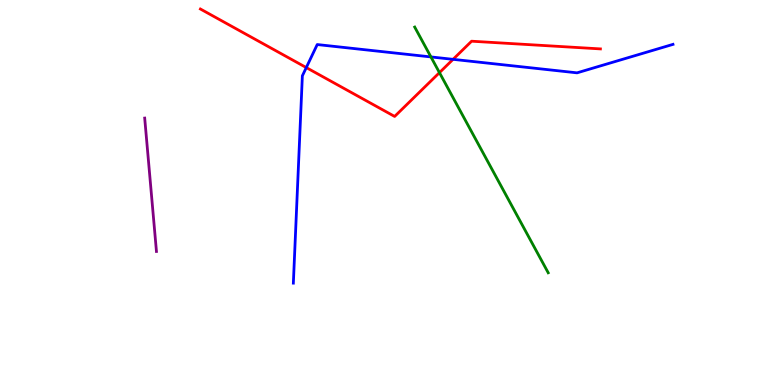[{'lines': ['blue', 'red'], 'intersections': [{'x': 3.95, 'y': 8.24}, {'x': 5.85, 'y': 8.46}]}, {'lines': ['green', 'red'], 'intersections': [{'x': 5.67, 'y': 8.11}]}, {'lines': ['purple', 'red'], 'intersections': []}, {'lines': ['blue', 'green'], 'intersections': [{'x': 5.56, 'y': 8.52}]}, {'lines': ['blue', 'purple'], 'intersections': []}, {'lines': ['green', 'purple'], 'intersections': []}]